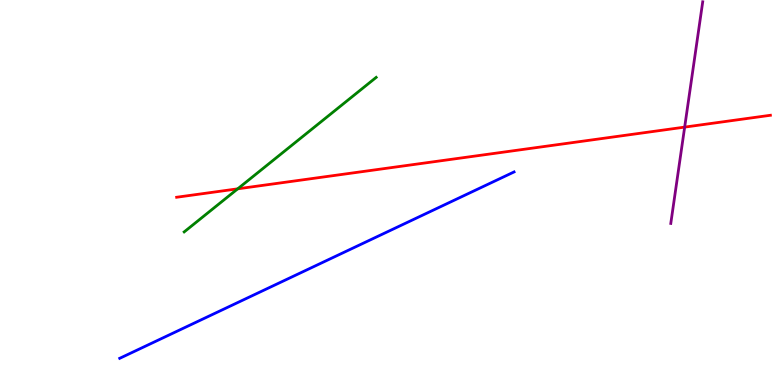[{'lines': ['blue', 'red'], 'intersections': []}, {'lines': ['green', 'red'], 'intersections': [{'x': 3.07, 'y': 5.1}]}, {'lines': ['purple', 'red'], 'intersections': [{'x': 8.83, 'y': 6.7}]}, {'lines': ['blue', 'green'], 'intersections': []}, {'lines': ['blue', 'purple'], 'intersections': []}, {'lines': ['green', 'purple'], 'intersections': []}]